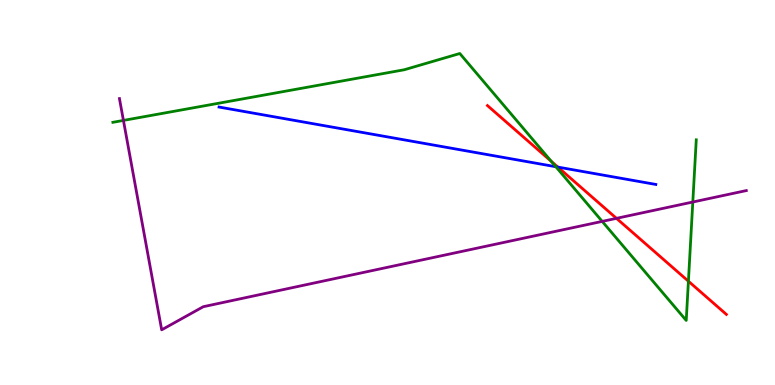[{'lines': ['blue', 'red'], 'intersections': [{'x': 7.2, 'y': 5.66}]}, {'lines': ['green', 'red'], 'intersections': [{'x': 7.11, 'y': 5.81}, {'x': 8.88, 'y': 2.7}]}, {'lines': ['purple', 'red'], 'intersections': [{'x': 7.95, 'y': 4.33}]}, {'lines': ['blue', 'green'], 'intersections': [{'x': 7.17, 'y': 5.67}]}, {'lines': ['blue', 'purple'], 'intersections': []}, {'lines': ['green', 'purple'], 'intersections': [{'x': 1.59, 'y': 6.87}, {'x': 7.77, 'y': 4.25}, {'x': 8.94, 'y': 4.75}]}]